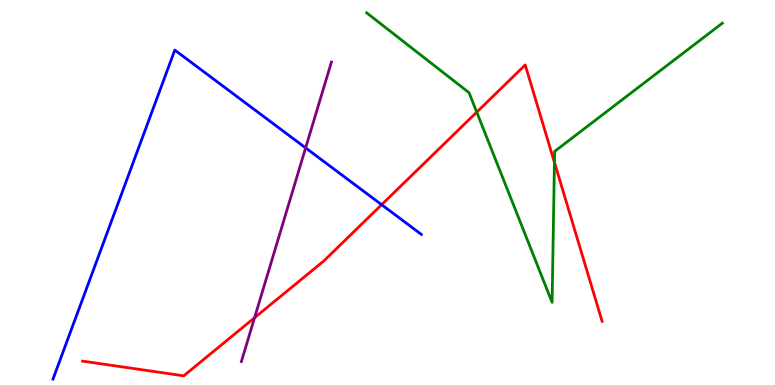[{'lines': ['blue', 'red'], 'intersections': [{'x': 4.92, 'y': 4.68}]}, {'lines': ['green', 'red'], 'intersections': [{'x': 6.15, 'y': 7.09}, {'x': 7.15, 'y': 5.78}]}, {'lines': ['purple', 'red'], 'intersections': [{'x': 3.28, 'y': 1.75}]}, {'lines': ['blue', 'green'], 'intersections': []}, {'lines': ['blue', 'purple'], 'intersections': [{'x': 3.94, 'y': 6.16}]}, {'lines': ['green', 'purple'], 'intersections': []}]